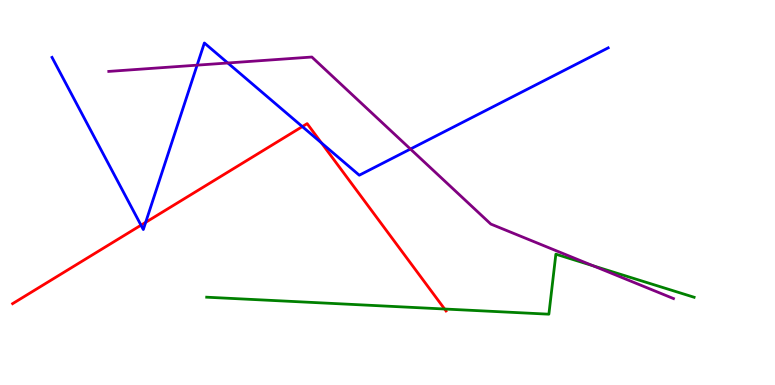[{'lines': ['blue', 'red'], 'intersections': [{'x': 1.82, 'y': 4.15}, {'x': 1.88, 'y': 4.23}, {'x': 3.9, 'y': 6.71}, {'x': 4.15, 'y': 6.29}]}, {'lines': ['green', 'red'], 'intersections': [{'x': 5.74, 'y': 1.97}]}, {'lines': ['purple', 'red'], 'intersections': []}, {'lines': ['blue', 'green'], 'intersections': []}, {'lines': ['blue', 'purple'], 'intersections': [{'x': 2.54, 'y': 8.31}, {'x': 2.94, 'y': 8.36}, {'x': 5.3, 'y': 6.13}]}, {'lines': ['green', 'purple'], 'intersections': [{'x': 7.65, 'y': 3.1}]}]